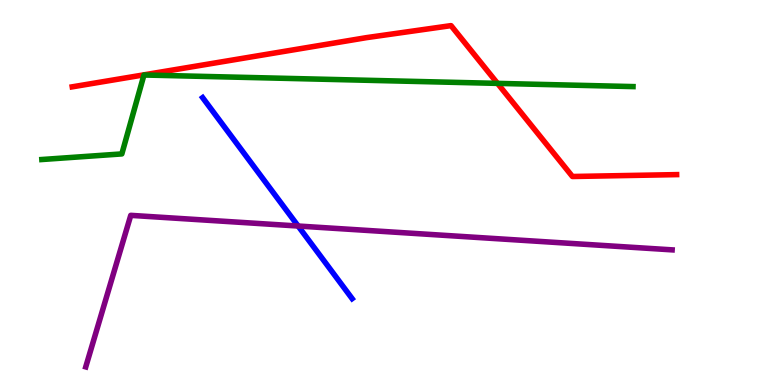[{'lines': ['blue', 'red'], 'intersections': []}, {'lines': ['green', 'red'], 'intersections': [{'x': 6.42, 'y': 7.83}]}, {'lines': ['purple', 'red'], 'intersections': []}, {'lines': ['blue', 'green'], 'intersections': []}, {'lines': ['blue', 'purple'], 'intersections': [{'x': 3.85, 'y': 4.13}]}, {'lines': ['green', 'purple'], 'intersections': []}]